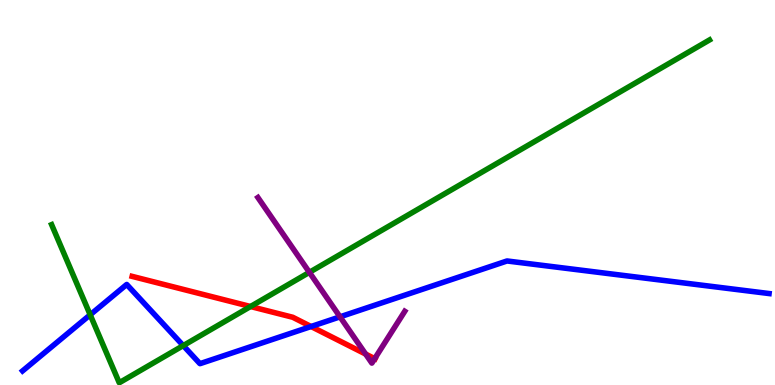[{'lines': ['blue', 'red'], 'intersections': [{'x': 4.01, 'y': 1.52}]}, {'lines': ['green', 'red'], 'intersections': [{'x': 3.23, 'y': 2.04}]}, {'lines': ['purple', 'red'], 'intersections': [{'x': 4.72, 'y': 0.803}, {'x': 4.83, 'y': 0.685}]}, {'lines': ['blue', 'green'], 'intersections': [{'x': 1.16, 'y': 1.82}, {'x': 2.36, 'y': 1.02}]}, {'lines': ['blue', 'purple'], 'intersections': [{'x': 4.39, 'y': 1.77}]}, {'lines': ['green', 'purple'], 'intersections': [{'x': 3.99, 'y': 2.93}]}]